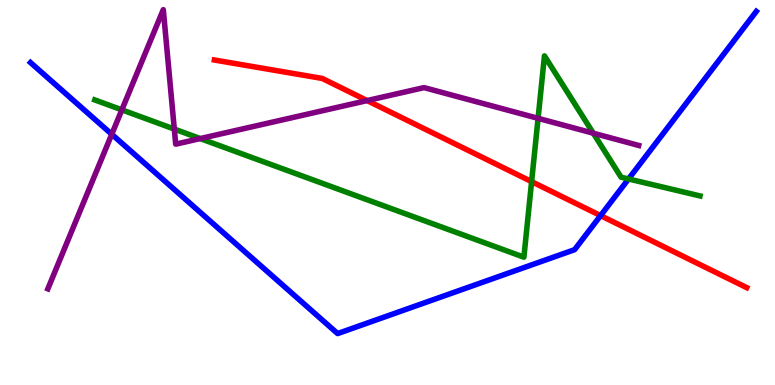[{'lines': ['blue', 'red'], 'intersections': [{'x': 7.75, 'y': 4.4}]}, {'lines': ['green', 'red'], 'intersections': [{'x': 6.86, 'y': 5.28}]}, {'lines': ['purple', 'red'], 'intersections': [{'x': 4.74, 'y': 7.39}]}, {'lines': ['blue', 'green'], 'intersections': [{'x': 8.11, 'y': 5.35}]}, {'lines': ['blue', 'purple'], 'intersections': [{'x': 1.44, 'y': 6.51}]}, {'lines': ['green', 'purple'], 'intersections': [{'x': 1.57, 'y': 7.15}, {'x': 2.25, 'y': 6.65}, {'x': 2.58, 'y': 6.4}, {'x': 6.94, 'y': 6.93}, {'x': 7.66, 'y': 6.54}]}]